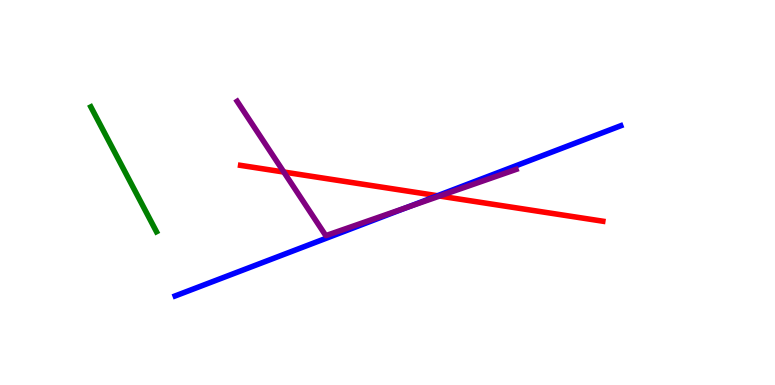[{'lines': ['blue', 'red'], 'intersections': [{'x': 5.65, 'y': 4.92}]}, {'lines': ['green', 'red'], 'intersections': []}, {'lines': ['purple', 'red'], 'intersections': [{'x': 3.66, 'y': 5.53}, {'x': 5.67, 'y': 4.91}]}, {'lines': ['blue', 'green'], 'intersections': []}, {'lines': ['blue', 'purple'], 'intersections': [{'x': 5.26, 'y': 4.62}]}, {'lines': ['green', 'purple'], 'intersections': []}]